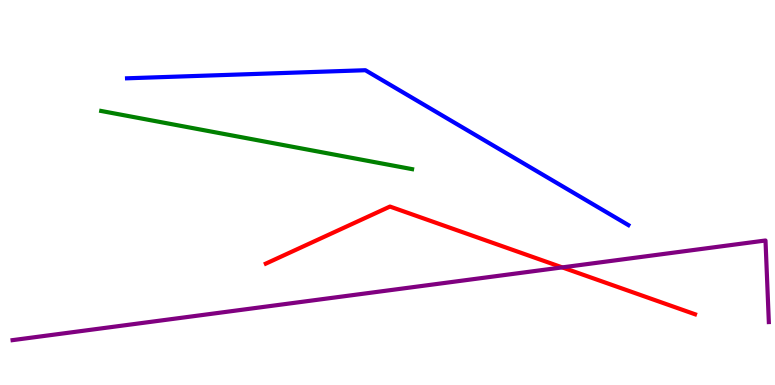[{'lines': ['blue', 'red'], 'intersections': []}, {'lines': ['green', 'red'], 'intersections': []}, {'lines': ['purple', 'red'], 'intersections': [{'x': 7.25, 'y': 3.05}]}, {'lines': ['blue', 'green'], 'intersections': []}, {'lines': ['blue', 'purple'], 'intersections': []}, {'lines': ['green', 'purple'], 'intersections': []}]